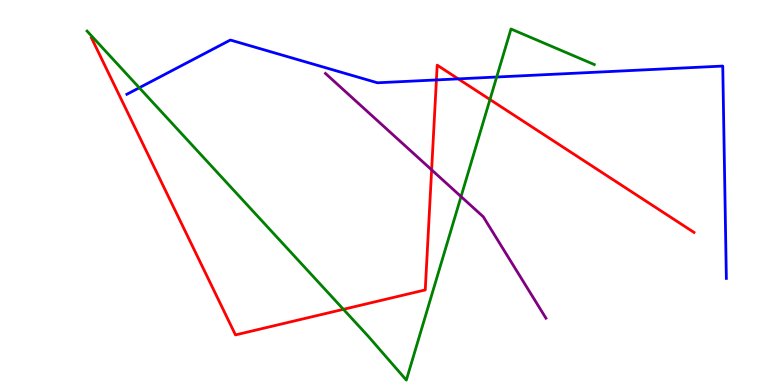[{'lines': ['blue', 'red'], 'intersections': [{'x': 5.63, 'y': 7.92}, {'x': 5.91, 'y': 7.95}]}, {'lines': ['green', 'red'], 'intersections': [{'x': 4.43, 'y': 1.97}, {'x': 6.32, 'y': 7.41}]}, {'lines': ['purple', 'red'], 'intersections': [{'x': 5.57, 'y': 5.59}]}, {'lines': ['blue', 'green'], 'intersections': [{'x': 1.8, 'y': 7.72}, {'x': 6.41, 'y': 8.0}]}, {'lines': ['blue', 'purple'], 'intersections': []}, {'lines': ['green', 'purple'], 'intersections': [{'x': 5.95, 'y': 4.89}]}]